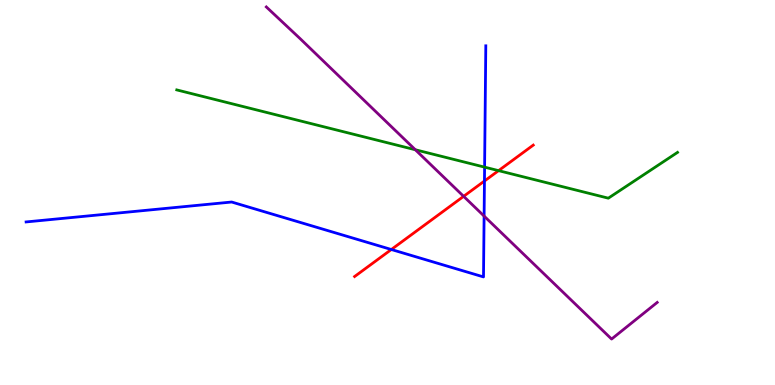[{'lines': ['blue', 'red'], 'intersections': [{'x': 5.05, 'y': 3.52}, {'x': 6.25, 'y': 5.3}]}, {'lines': ['green', 'red'], 'intersections': [{'x': 6.43, 'y': 5.57}]}, {'lines': ['purple', 'red'], 'intersections': [{'x': 5.98, 'y': 4.9}]}, {'lines': ['blue', 'green'], 'intersections': [{'x': 6.25, 'y': 5.66}]}, {'lines': ['blue', 'purple'], 'intersections': [{'x': 6.25, 'y': 4.39}]}, {'lines': ['green', 'purple'], 'intersections': [{'x': 5.36, 'y': 6.11}]}]